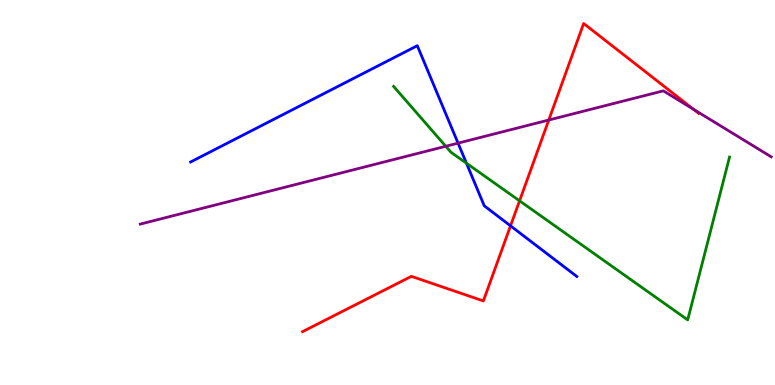[{'lines': ['blue', 'red'], 'intersections': [{'x': 6.59, 'y': 4.13}]}, {'lines': ['green', 'red'], 'intersections': [{'x': 6.7, 'y': 4.78}]}, {'lines': ['purple', 'red'], 'intersections': [{'x': 7.08, 'y': 6.88}, {'x': 8.95, 'y': 7.16}]}, {'lines': ['blue', 'green'], 'intersections': [{'x': 6.02, 'y': 5.76}]}, {'lines': ['blue', 'purple'], 'intersections': [{'x': 5.91, 'y': 6.28}]}, {'lines': ['green', 'purple'], 'intersections': [{'x': 5.75, 'y': 6.2}]}]